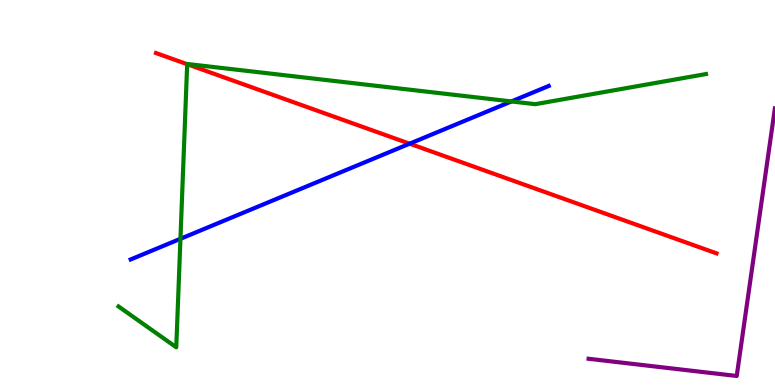[{'lines': ['blue', 'red'], 'intersections': [{'x': 5.29, 'y': 6.27}]}, {'lines': ['green', 'red'], 'intersections': [{'x': 2.42, 'y': 8.33}]}, {'lines': ['purple', 'red'], 'intersections': []}, {'lines': ['blue', 'green'], 'intersections': [{'x': 2.33, 'y': 3.8}, {'x': 6.6, 'y': 7.37}]}, {'lines': ['blue', 'purple'], 'intersections': []}, {'lines': ['green', 'purple'], 'intersections': []}]